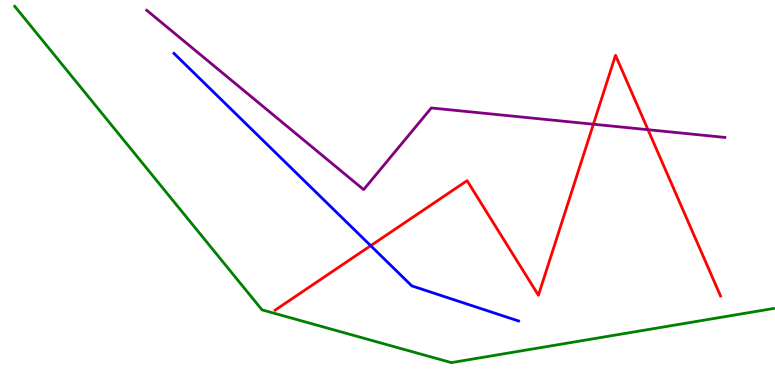[{'lines': ['blue', 'red'], 'intersections': [{'x': 4.78, 'y': 3.62}]}, {'lines': ['green', 'red'], 'intersections': []}, {'lines': ['purple', 'red'], 'intersections': [{'x': 7.66, 'y': 6.77}, {'x': 8.36, 'y': 6.63}]}, {'lines': ['blue', 'green'], 'intersections': []}, {'lines': ['blue', 'purple'], 'intersections': []}, {'lines': ['green', 'purple'], 'intersections': []}]